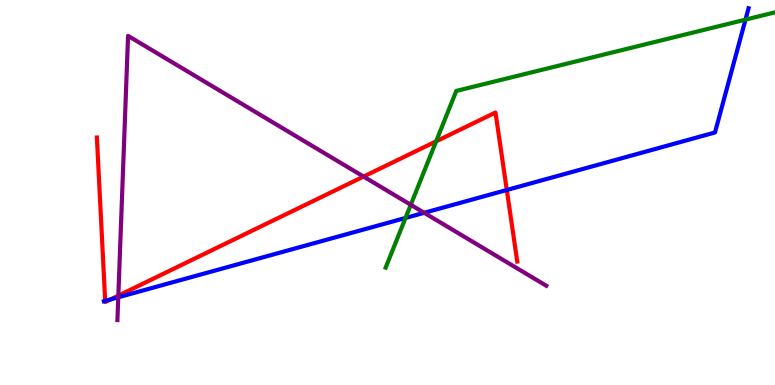[{'lines': ['blue', 'red'], 'intersections': [{'x': 1.36, 'y': 2.18}, {'x': 1.43, 'y': 2.22}, {'x': 6.54, 'y': 5.07}]}, {'lines': ['green', 'red'], 'intersections': [{'x': 5.63, 'y': 6.33}]}, {'lines': ['purple', 'red'], 'intersections': [{'x': 1.53, 'y': 2.32}, {'x': 4.69, 'y': 5.41}]}, {'lines': ['blue', 'green'], 'intersections': [{'x': 5.23, 'y': 4.34}, {'x': 9.62, 'y': 9.49}]}, {'lines': ['blue', 'purple'], 'intersections': [{'x': 1.53, 'y': 2.28}, {'x': 5.47, 'y': 4.47}]}, {'lines': ['green', 'purple'], 'intersections': [{'x': 5.3, 'y': 4.68}]}]